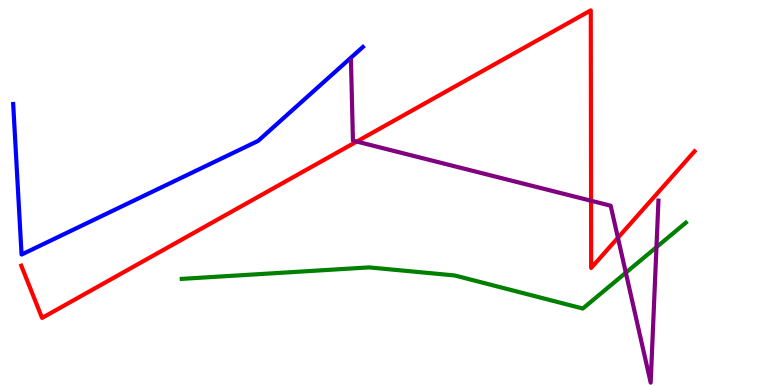[{'lines': ['blue', 'red'], 'intersections': []}, {'lines': ['green', 'red'], 'intersections': []}, {'lines': ['purple', 'red'], 'intersections': [{'x': 4.6, 'y': 6.32}, {'x': 7.63, 'y': 4.79}, {'x': 7.97, 'y': 3.82}]}, {'lines': ['blue', 'green'], 'intersections': []}, {'lines': ['blue', 'purple'], 'intersections': []}, {'lines': ['green', 'purple'], 'intersections': [{'x': 8.08, 'y': 2.92}, {'x': 8.47, 'y': 3.58}]}]